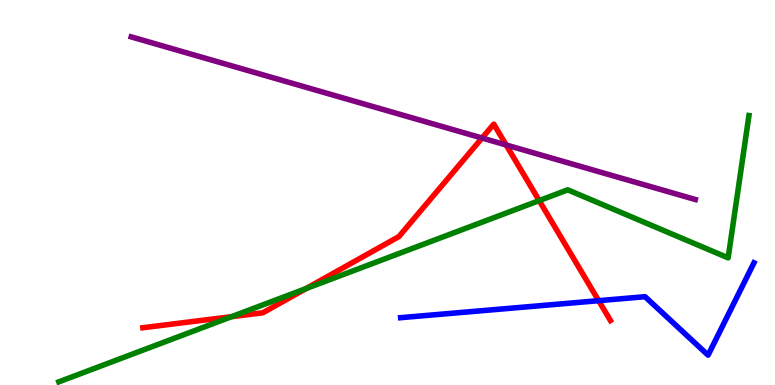[{'lines': ['blue', 'red'], 'intersections': [{'x': 7.72, 'y': 2.19}]}, {'lines': ['green', 'red'], 'intersections': [{'x': 2.99, 'y': 1.77}, {'x': 3.95, 'y': 2.5}, {'x': 6.96, 'y': 4.79}]}, {'lines': ['purple', 'red'], 'intersections': [{'x': 6.22, 'y': 6.42}, {'x': 6.53, 'y': 6.23}]}, {'lines': ['blue', 'green'], 'intersections': []}, {'lines': ['blue', 'purple'], 'intersections': []}, {'lines': ['green', 'purple'], 'intersections': []}]